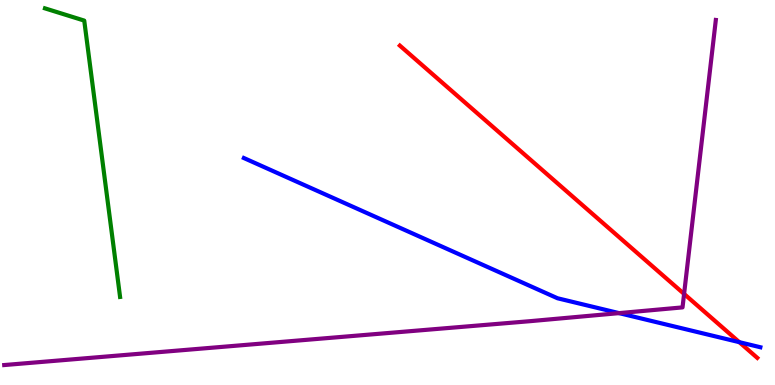[{'lines': ['blue', 'red'], 'intersections': [{'x': 9.54, 'y': 1.11}]}, {'lines': ['green', 'red'], 'intersections': []}, {'lines': ['purple', 'red'], 'intersections': [{'x': 8.83, 'y': 2.37}]}, {'lines': ['blue', 'green'], 'intersections': []}, {'lines': ['blue', 'purple'], 'intersections': [{'x': 7.99, 'y': 1.87}]}, {'lines': ['green', 'purple'], 'intersections': []}]